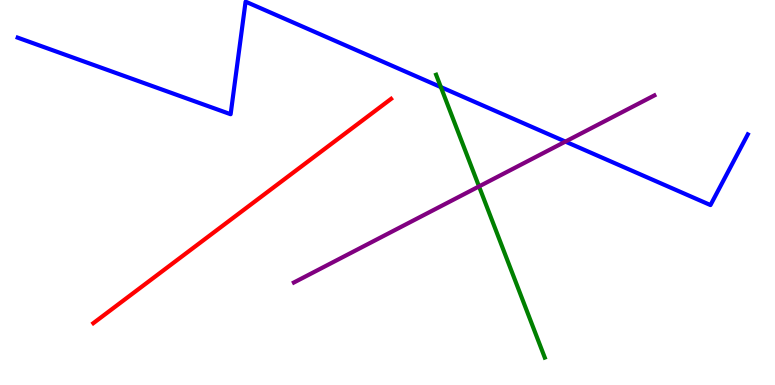[{'lines': ['blue', 'red'], 'intersections': []}, {'lines': ['green', 'red'], 'intersections': []}, {'lines': ['purple', 'red'], 'intersections': []}, {'lines': ['blue', 'green'], 'intersections': [{'x': 5.69, 'y': 7.74}]}, {'lines': ['blue', 'purple'], 'intersections': [{'x': 7.3, 'y': 6.32}]}, {'lines': ['green', 'purple'], 'intersections': [{'x': 6.18, 'y': 5.16}]}]